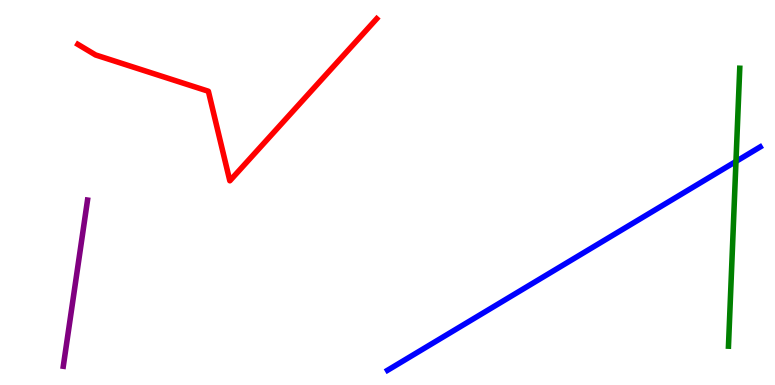[{'lines': ['blue', 'red'], 'intersections': []}, {'lines': ['green', 'red'], 'intersections': []}, {'lines': ['purple', 'red'], 'intersections': []}, {'lines': ['blue', 'green'], 'intersections': [{'x': 9.5, 'y': 5.81}]}, {'lines': ['blue', 'purple'], 'intersections': []}, {'lines': ['green', 'purple'], 'intersections': []}]